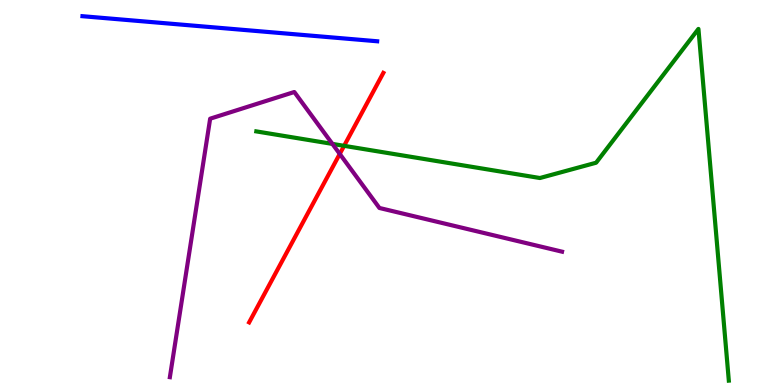[{'lines': ['blue', 'red'], 'intersections': []}, {'lines': ['green', 'red'], 'intersections': [{'x': 4.44, 'y': 6.21}]}, {'lines': ['purple', 'red'], 'intersections': [{'x': 4.38, 'y': 6.0}]}, {'lines': ['blue', 'green'], 'intersections': []}, {'lines': ['blue', 'purple'], 'intersections': []}, {'lines': ['green', 'purple'], 'intersections': [{'x': 4.29, 'y': 6.26}]}]